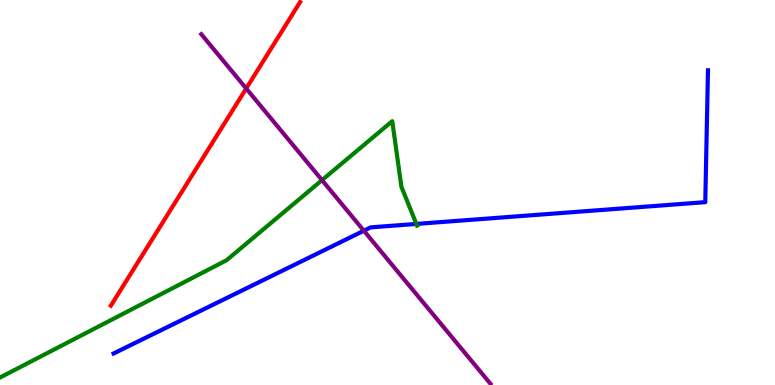[{'lines': ['blue', 'red'], 'intersections': []}, {'lines': ['green', 'red'], 'intersections': []}, {'lines': ['purple', 'red'], 'intersections': [{'x': 3.18, 'y': 7.7}]}, {'lines': ['blue', 'green'], 'intersections': [{'x': 5.37, 'y': 4.18}]}, {'lines': ['blue', 'purple'], 'intersections': [{'x': 4.7, 'y': 4.01}]}, {'lines': ['green', 'purple'], 'intersections': [{'x': 4.15, 'y': 5.32}]}]